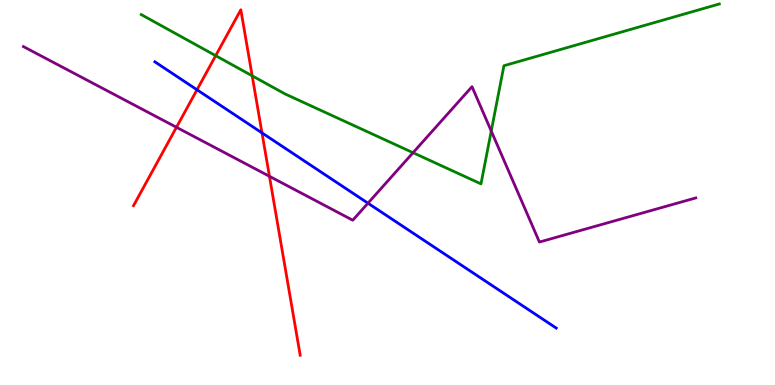[{'lines': ['blue', 'red'], 'intersections': [{'x': 2.54, 'y': 7.67}, {'x': 3.38, 'y': 6.55}]}, {'lines': ['green', 'red'], 'intersections': [{'x': 2.78, 'y': 8.55}, {'x': 3.25, 'y': 8.03}]}, {'lines': ['purple', 'red'], 'intersections': [{'x': 2.28, 'y': 6.69}, {'x': 3.48, 'y': 5.42}]}, {'lines': ['blue', 'green'], 'intersections': []}, {'lines': ['blue', 'purple'], 'intersections': [{'x': 4.75, 'y': 4.72}]}, {'lines': ['green', 'purple'], 'intersections': [{'x': 5.33, 'y': 6.03}, {'x': 6.34, 'y': 6.6}]}]